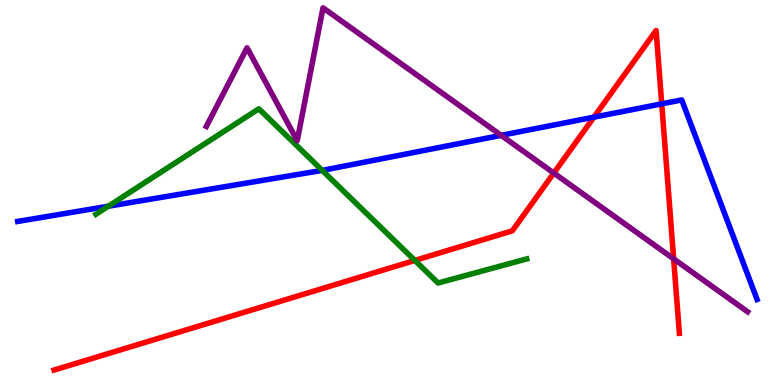[{'lines': ['blue', 'red'], 'intersections': [{'x': 7.66, 'y': 6.96}, {'x': 8.54, 'y': 7.3}]}, {'lines': ['green', 'red'], 'intersections': [{'x': 5.35, 'y': 3.24}]}, {'lines': ['purple', 'red'], 'intersections': [{'x': 7.15, 'y': 5.51}, {'x': 8.69, 'y': 3.28}]}, {'lines': ['blue', 'green'], 'intersections': [{'x': 1.4, 'y': 4.64}, {'x': 4.16, 'y': 5.57}]}, {'lines': ['blue', 'purple'], 'intersections': [{'x': 6.47, 'y': 6.48}]}, {'lines': ['green', 'purple'], 'intersections': []}]